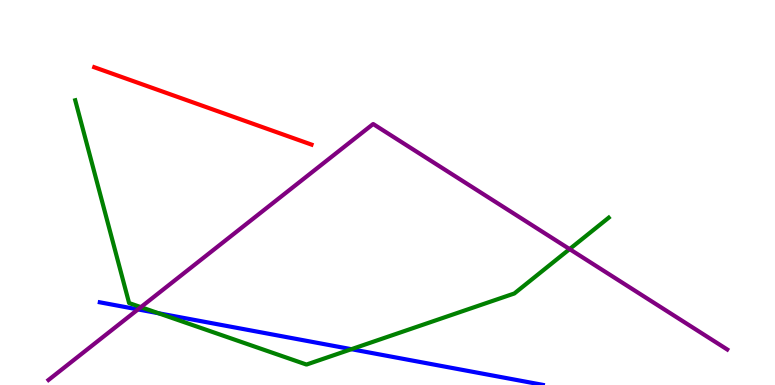[{'lines': ['blue', 'red'], 'intersections': []}, {'lines': ['green', 'red'], 'intersections': []}, {'lines': ['purple', 'red'], 'intersections': []}, {'lines': ['blue', 'green'], 'intersections': [{'x': 2.04, 'y': 1.86}, {'x': 4.53, 'y': 0.93}]}, {'lines': ['blue', 'purple'], 'intersections': [{'x': 1.78, 'y': 1.96}]}, {'lines': ['green', 'purple'], 'intersections': [{'x': 1.82, 'y': 2.02}, {'x': 7.35, 'y': 3.53}]}]